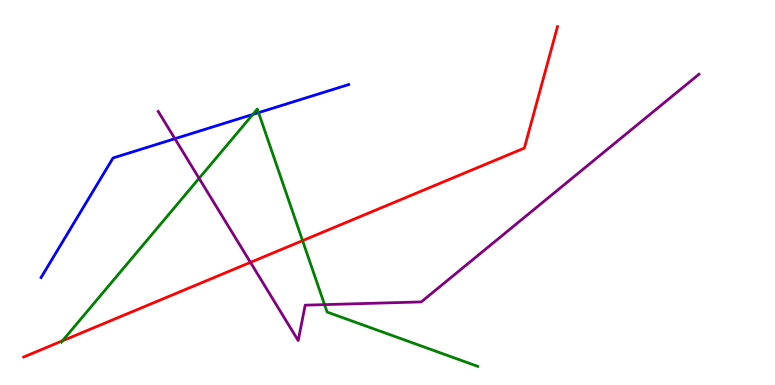[{'lines': ['blue', 'red'], 'intersections': []}, {'lines': ['green', 'red'], 'intersections': [{'x': 0.806, 'y': 1.15}, {'x': 3.9, 'y': 3.75}]}, {'lines': ['purple', 'red'], 'intersections': [{'x': 3.23, 'y': 3.19}]}, {'lines': ['blue', 'green'], 'intersections': [{'x': 3.26, 'y': 7.03}, {'x': 3.34, 'y': 7.07}]}, {'lines': ['blue', 'purple'], 'intersections': [{'x': 2.26, 'y': 6.4}]}, {'lines': ['green', 'purple'], 'intersections': [{'x': 2.57, 'y': 5.37}, {'x': 4.19, 'y': 2.09}]}]